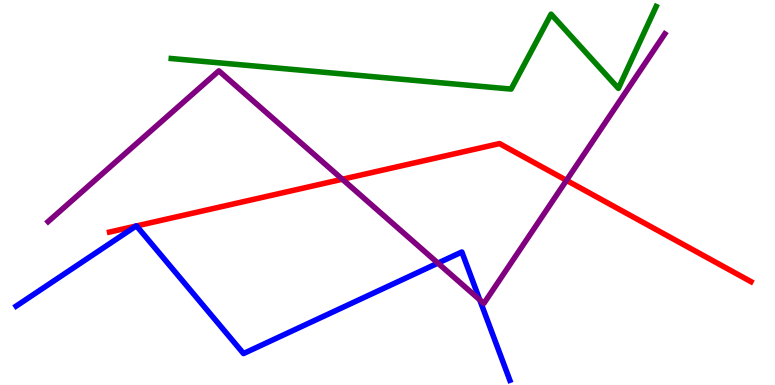[{'lines': ['blue', 'red'], 'intersections': [{'x': 1.75, 'y': 4.13}, {'x': 1.76, 'y': 4.13}]}, {'lines': ['green', 'red'], 'intersections': []}, {'lines': ['purple', 'red'], 'intersections': [{'x': 4.42, 'y': 5.34}, {'x': 7.31, 'y': 5.32}]}, {'lines': ['blue', 'green'], 'intersections': []}, {'lines': ['blue', 'purple'], 'intersections': [{'x': 5.65, 'y': 3.17}, {'x': 6.19, 'y': 2.21}]}, {'lines': ['green', 'purple'], 'intersections': []}]